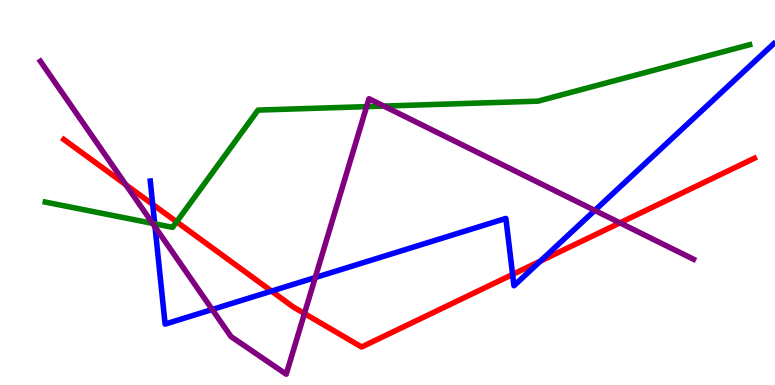[{'lines': ['blue', 'red'], 'intersections': [{'x': 1.97, 'y': 4.69}, {'x': 3.5, 'y': 2.44}, {'x': 6.61, 'y': 2.87}, {'x': 6.97, 'y': 3.22}]}, {'lines': ['green', 'red'], 'intersections': [{'x': 2.28, 'y': 4.24}]}, {'lines': ['purple', 'red'], 'intersections': [{'x': 1.62, 'y': 5.2}, {'x': 3.93, 'y': 1.86}, {'x': 8.0, 'y': 4.21}]}, {'lines': ['blue', 'green'], 'intersections': [{'x': 2.0, 'y': 4.19}]}, {'lines': ['blue', 'purple'], 'intersections': [{'x': 2.0, 'y': 4.11}, {'x': 2.74, 'y': 1.96}, {'x': 4.07, 'y': 2.79}, {'x': 7.67, 'y': 4.53}]}, {'lines': ['green', 'purple'], 'intersections': [{'x': 1.97, 'y': 4.2}, {'x': 4.73, 'y': 7.23}, {'x': 4.95, 'y': 7.24}]}]